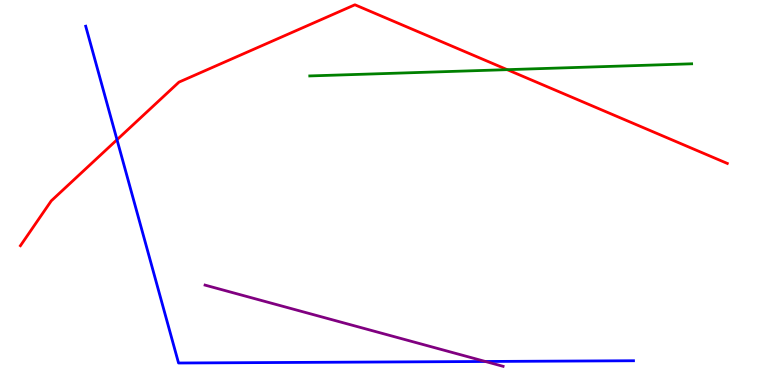[{'lines': ['blue', 'red'], 'intersections': [{'x': 1.51, 'y': 6.37}]}, {'lines': ['green', 'red'], 'intersections': [{'x': 6.54, 'y': 8.19}]}, {'lines': ['purple', 'red'], 'intersections': []}, {'lines': ['blue', 'green'], 'intersections': []}, {'lines': ['blue', 'purple'], 'intersections': [{'x': 6.26, 'y': 0.611}]}, {'lines': ['green', 'purple'], 'intersections': []}]